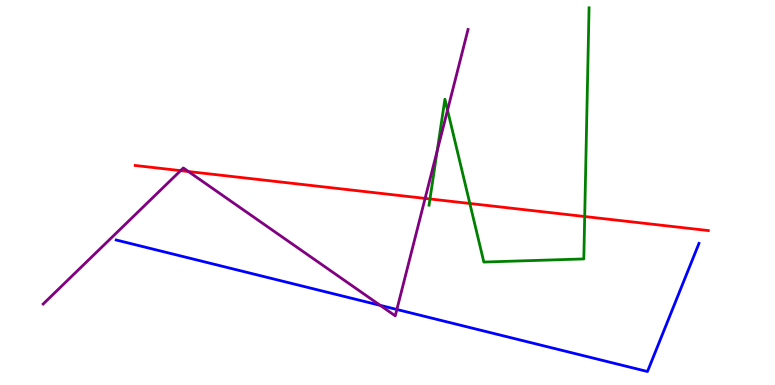[{'lines': ['blue', 'red'], 'intersections': []}, {'lines': ['green', 'red'], 'intersections': [{'x': 5.55, 'y': 4.83}, {'x': 6.06, 'y': 4.71}, {'x': 7.54, 'y': 4.38}]}, {'lines': ['purple', 'red'], 'intersections': [{'x': 2.33, 'y': 5.57}, {'x': 2.43, 'y': 5.54}, {'x': 5.49, 'y': 4.85}]}, {'lines': ['blue', 'green'], 'intersections': []}, {'lines': ['blue', 'purple'], 'intersections': [{'x': 4.91, 'y': 2.07}, {'x': 5.12, 'y': 1.96}]}, {'lines': ['green', 'purple'], 'intersections': [{'x': 5.64, 'y': 6.08}, {'x': 5.77, 'y': 7.14}]}]